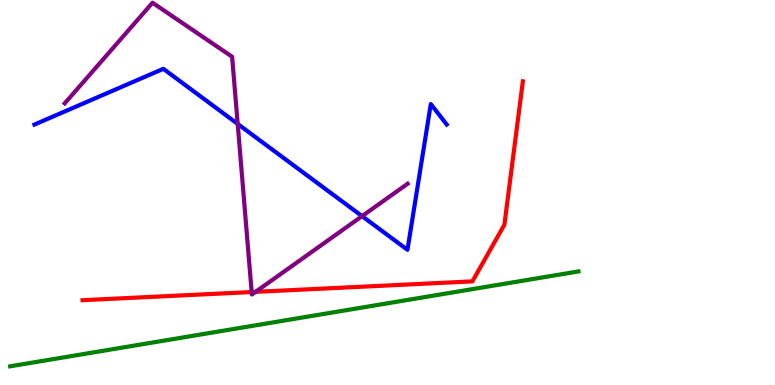[{'lines': ['blue', 'red'], 'intersections': []}, {'lines': ['green', 'red'], 'intersections': []}, {'lines': ['purple', 'red'], 'intersections': [{'x': 3.25, 'y': 2.41}, {'x': 3.3, 'y': 2.42}]}, {'lines': ['blue', 'green'], 'intersections': []}, {'lines': ['blue', 'purple'], 'intersections': [{'x': 3.07, 'y': 6.78}, {'x': 4.67, 'y': 4.39}]}, {'lines': ['green', 'purple'], 'intersections': []}]